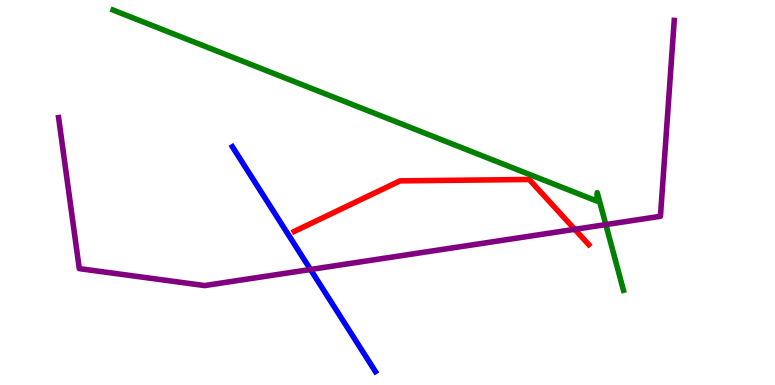[{'lines': ['blue', 'red'], 'intersections': []}, {'lines': ['green', 'red'], 'intersections': []}, {'lines': ['purple', 'red'], 'intersections': [{'x': 7.42, 'y': 4.04}]}, {'lines': ['blue', 'green'], 'intersections': []}, {'lines': ['blue', 'purple'], 'intersections': [{'x': 4.01, 'y': 3.0}]}, {'lines': ['green', 'purple'], 'intersections': [{'x': 7.82, 'y': 4.17}]}]